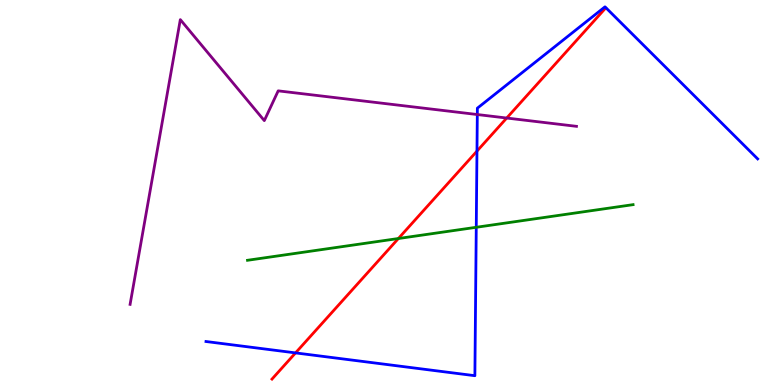[{'lines': ['blue', 'red'], 'intersections': [{'x': 3.81, 'y': 0.834}, {'x': 6.15, 'y': 6.08}]}, {'lines': ['green', 'red'], 'intersections': [{'x': 5.14, 'y': 3.8}]}, {'lines': ['purple', 'red'], 'intersections': [{'x': 6.54, 'y': 6.93}]}, {'lines': ['blue', 'green'], 'intersections': [{'x': 6.15, 'y': 4.1}]}, {'lines': ['blue', 'purple'], 'intersections': [{'x': 6.16, 'y': 7.03}]}, {'lines': ['green', 'purple'], 'intersections': []}]